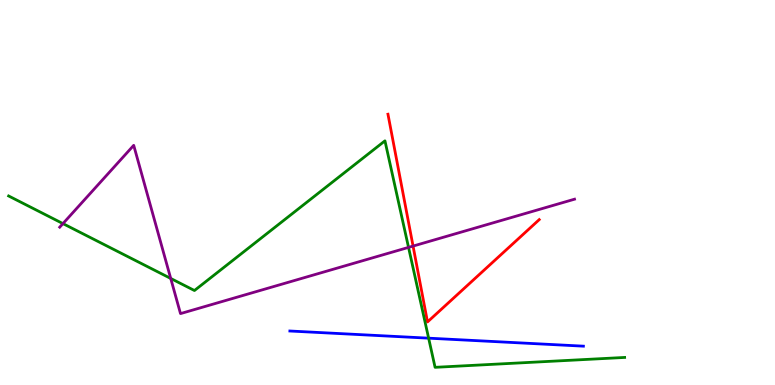[{'lines': ['blue', 'red'], 'intersections': []}, {'lines': ['green', 'red'], 'intersections': []}, {'lines': ['purple', 'red'], 'intersections': [{'x': 5.33, 'y': 3.61}]}, {'lines': ['blue', 'green'], 'intersections': [{'x': 5.53, 'y': 1.22}]}, {'lines': ['blue', 'purple'], 'intersections': []}, {'lines': ['green', 'purple'], 'intersections': [{'x': 0.812, 'y': 4.19}, {'x': 2.2, 'y': 2.77}, {'x': 5.27, 'y': 3.57}]}]